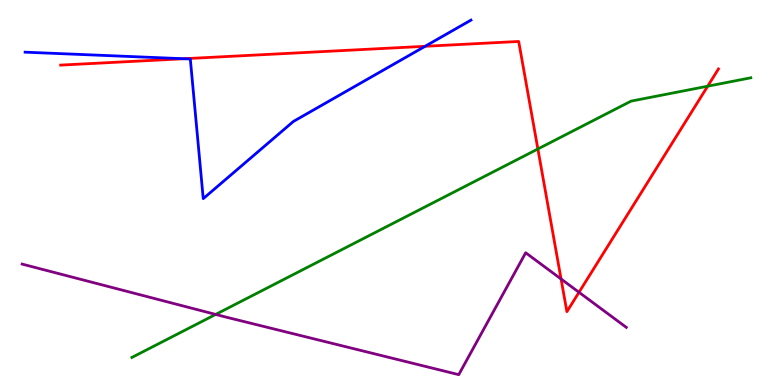[{'lines': ['blue', 'red'], 'intersections': [{'x': 2.37, 'y': 8.47}, {'x': 5.49, 'y': 8.8}]}, {'lines': ['green', 'red'], 'intersections': [{'x': 6.94, 'y': 6.13}, {'x': 9.13, 'y': 7.76}]}, {'lines': ['purple', 'red'], 'intersections': [{'x': 7.24, 'y': 2.75}, {'x': 7.47, 'y': 2.41}]}, {'lines': ['blue', 'green'], 'intersections': []}, {'lines': ['blue', 'purple'], 'intersections': []}, {'lines': ['green', 'purple'], 'intersections': [{'x': 2.78, 'y': 1.83}]}]